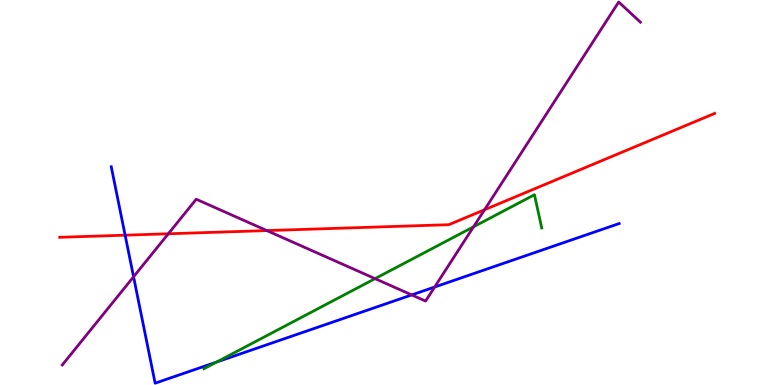[{'lines': ['blue', 'red'], 'intersections': [{'x': 1.61, 'y': 3.89}]}, {'lines': ['green', 'red'], 'intersections': []}, {'lines': ['purple', 'red'], 'intersections': [{'x': 2.17, 'y': 3.93}, {'x': 3.44, 'y': 4.01}, {'x': 6.25, 'y': 4.55}]}, {'lines': ['blue', 'green'], 'intersections': [{'x': 2.8, 'y': 0.596}]}, {'lines': ['blue', 'purple'], 'intersections': [{'x': 1.72, 'y': 2.81}, {'x': 5.31, 'y': 2.34}, {'x': 5.61, 'y': 2.54}]}, {'lines': ['green', 'purple'], 'intersections': [{'x': 4.84, 'y': 2.76}, {'x': 6.11, 'y': 4.11}]}]